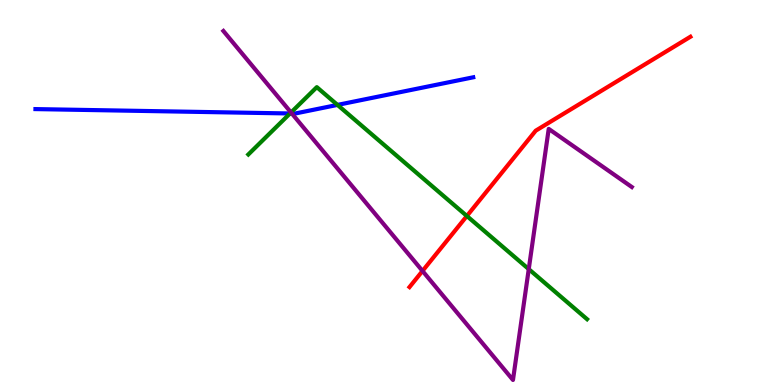[{'lines': ['blue', 'red'], 'intersections': []}, {'lines': ['green', 'red'], 'intersections': [{'x': 6.02, 'y': 4.39}]}, {'lines': ['purple', 'red'], 'intersections': [{'x': 5.45, 'y': 2.96}]}, {'lines': ['blue', 'green'], 'intersections': [{'x': 3.74, 'y': 7.05}, {'x': 4.35, 'y': 7.28}]}, {'lines': ['blue', 'purple'], 'intersections': [{'x': 3.77, 'y': 7.05}]}, {'lines': ['green', 'purple'], 'intersections': [{'x': 3.76, 'y': 7.08}, {'x': 6.82, 'y': 3.01}]}]